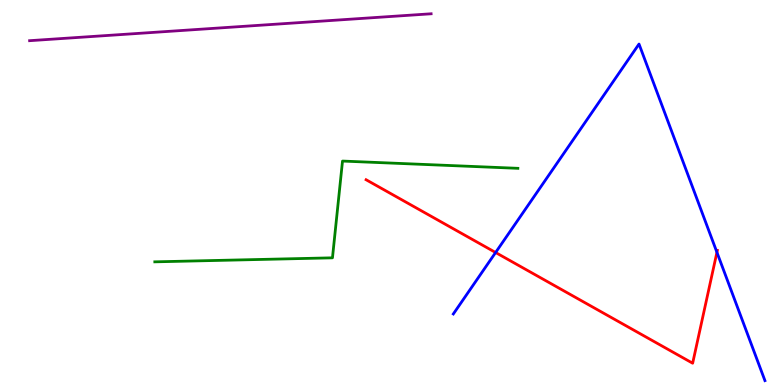[{'lines': ['blue', 'red'], 'intersections': [{'x': 6.39, 'y': 3.44}, {'x': 9.25, 'y': 3.45}]}, {'lines': ['green', 'red'], 'intersections': []}, {'lines': ['purple', 'red'], 'intersections': []}, {'lines': ['blue', 'green'], 'intersections': []}, {'lines': ['blue', 'purple'], 'intersections': []}, {'lines': ['green', 'purple'], 'intersections': []}]